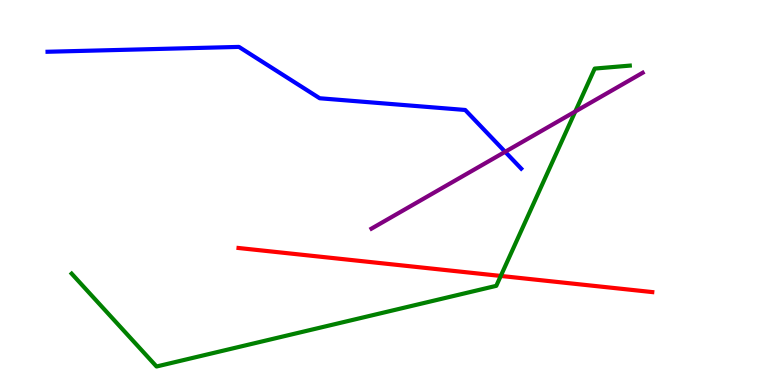[{'lines': ['blue', 'red'], 'intersections': []}, {'lines': ['green', 'red'], 'intersections': [{'x': 6.46, 'y': 2.83}]}, {'lines': ['purple', 'red'], 'intersections': []}, {'lines': ['blue', 'green'], 'intersections': []}, {'lines': ['blue', 'purple'], 'intersections': [{'x': 6.52, 'y': 6.06}]}, {'lines': ['green', 'purple'], 'intersections': [{'x': 7.42, 'y': 7.1}]}]